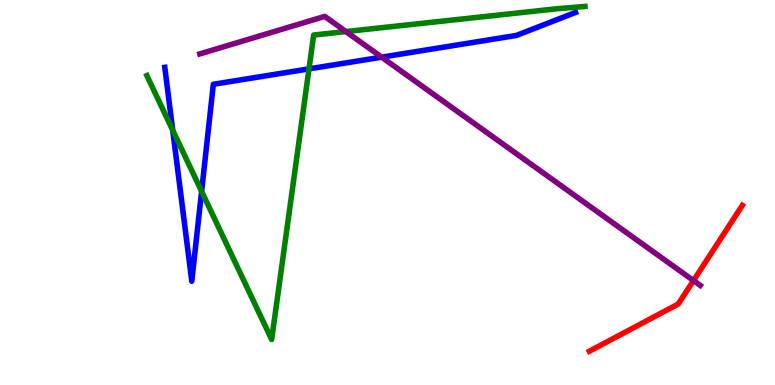[{'lines': ['blue', 'red'], 'intersections': []}, {'lines': ['green', 'red'], 'intersections': []}, {'lines': ['purple', 'red'], 'intersections': [{'x': 8.95, 'y': 2.71}]}, {'lines': ['blue', 'green'], 'intersections': [{'x': 2.23, 'y': 6.62}, {'x': 2.6, 'y': 5.03}, {'x': 3.99, 'y': 8.21}]}, {'lines': ['blue', 'purple'], 'intersections': [{'x': 4.92, 'y': 8.52}]}, {'lines': ['green', 'purple'], 'intersections': [{'x': 4.46, 'y': 9.18}]}]